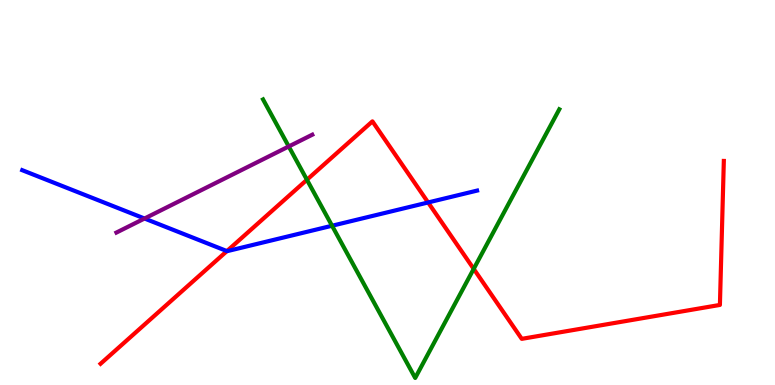[{'lines': ['blue', 'red'], 'intersections': [{'x': 2.93, 'y': 3.48}, {'x': 5.52, 'y': 4.74}]}, {'lines': ['green', 'red'], 'intersections': [{'x': 3.96, 'y': 5.33}, {'x': 6.11, 'y': 3.02}]}, {'lines': ['purple', 'red'], 'intersections': []}, {'lines': ['blue', 'green'], 'intersections': [{'x': 4.28, 'y': 4.14}]}, {'lines': ['blue', 'purple'], 'intersections': [{'x': 1.86, 'y': 4.32}]}, {'lines': ['green', 'purple'], 'intersections': [{'x': 3.73, 'y': 6.2}]}]